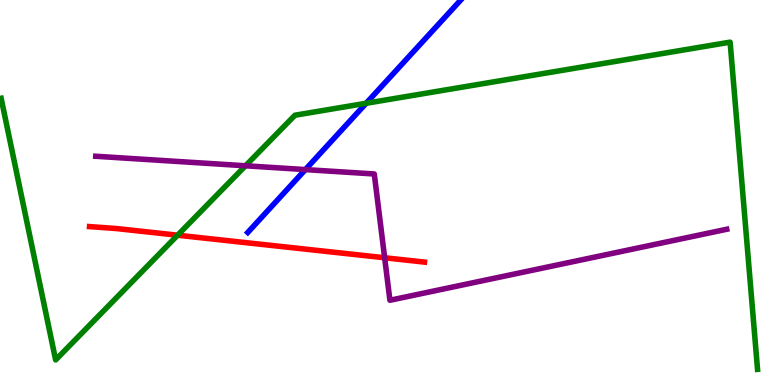[{'lines': ['blue', 'red'], 'intersections': []}, {'lines': ['green', 'red'], 'intersections': [{'x': 2.29, 'y': 3.89}]}, {'lines': ['purple', 'red'], 'intersections': [{'x': 4.96, 'y': 3.3}]}, {'lines': ['blue', 'green'], 'intersections': [{'x': 4.72, 'y': 7.32}]}, {'lines': ['blue', 'purple'], 'intersections': [{'x': 3.94, 'y': 5.59}]}, {'lines': ['green', 'purple'], 'intersections': [{'x': 3.17, 'y': 5.69}]}]